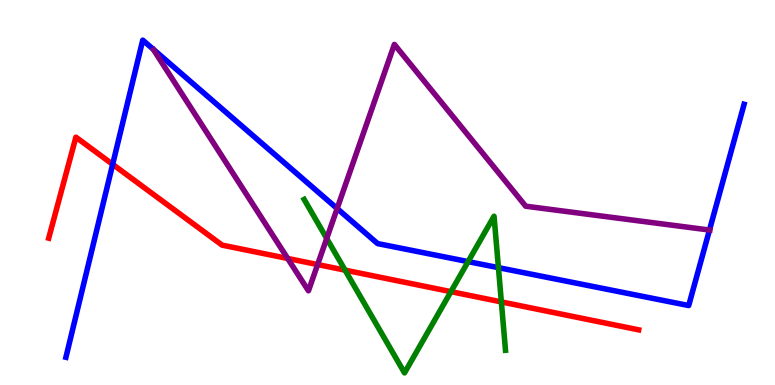[{'lines': ['blue', 'red'], 'intersections': [{'x': 1.45, 'y': 5.73}]}, {'lines': ['green', 'red'], 'intersections': [{'x': 4.45, 'y': 2.98}, {'x': 5.82, 'y': 2.42}, {'x': 6.47, 'y': 2.16}]}, {'lines': ['purple', 'red'], 'intersections': [{'x': 3.71, 'y': 3.29}, {'x': 4.1, 'y': 3.13}]}, {'lines': ['blue', 'green'], 'intersections': [{'x': 6.04, 'y': 3.2}, {'x': 6.43, 'y': 3.05}]}, {'lines': ['blue', 'purple'], 'intersections': [{'x': 4.35, 'y': 4.58}, {'x': 9.15, 'y': 4.02}]}, {'lines': ['green', 'purple'], 'intersections': [{'x': 4.22, 'y': 3.81}]}]